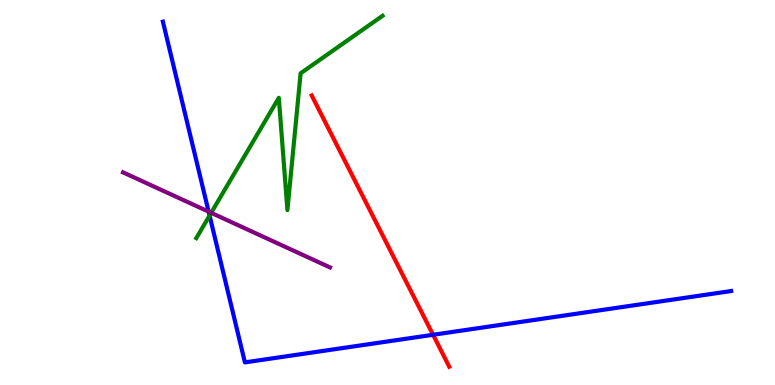[{'lines': ['blue', 'red'], 'intersections': [{'x': 5.59, 'y': 1.3}]}, {'lines': ['green', 'red'], 'intersections': []}, {'lines': ['purple', 'red'], 'intersections': []}, {'lines': ['blue', 'green'], 'intersections': [{'x': 2.7, 'y': 4.4}]}, {'lines': ['blue', 'purple'], 'intersections': [{'x': 2.69, 'y': 4.5}]}, {'lines': ['green', 'purple'], 'intersections': [{'x': 2.72, 'y': 4.47}]}]